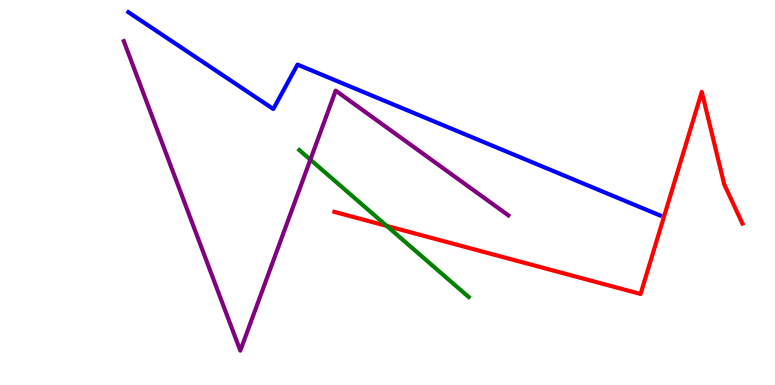[{'lines': ['blue', 'red'], 'intersections': []}, {'lines': ['green', 'red'], 'intersections': [{'x': 4.99, 'y': 4.13}]}, {'lines': ['purple', 'red'], 'intersections': []}, {'lines': ['blue', 'green'], 'intersections': []}, {'lines': ['blue', 'purple'], 'intersections': []}, {'lines': ['green', 'purple'], 'intersections': [{'x': 4.0, 'y': 5.85}]}]